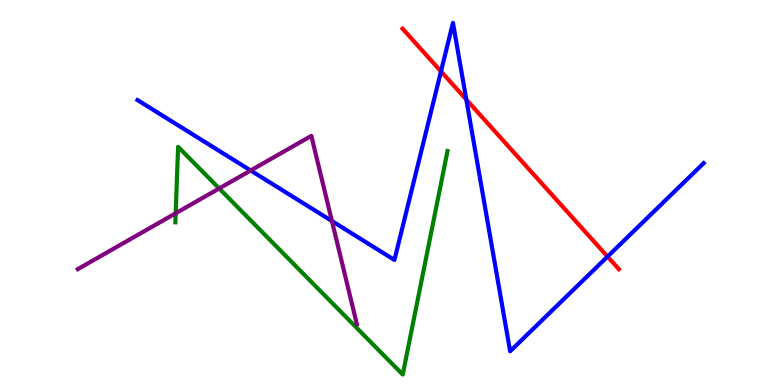[{'lines': ['blue', 'red'], 'intersections': [{'x': 5.69, 'y': 8.15}, {'x': 6.02, 'y': 7.41}, {'x': 7.84, 'y': 3.34}]}, {'lines': ['green', 'red'], 'intersections': []}, {'lines': ['purple', 'red'], 'intersections': []}, {'lines': ['blue', 'green'], 'intersections': []}, {'lines': ['blue', 'purple'], 'intersections': [{'x': 3.23, 'y': 5.57}, {'x': 4.28, 'y': 4.26}]}, {'lines': ['green', 'purple'], 'intersections': [{'x': 2.27, 'y': 4.46}, {'x': 2.83, 'y': 5.1}]}]